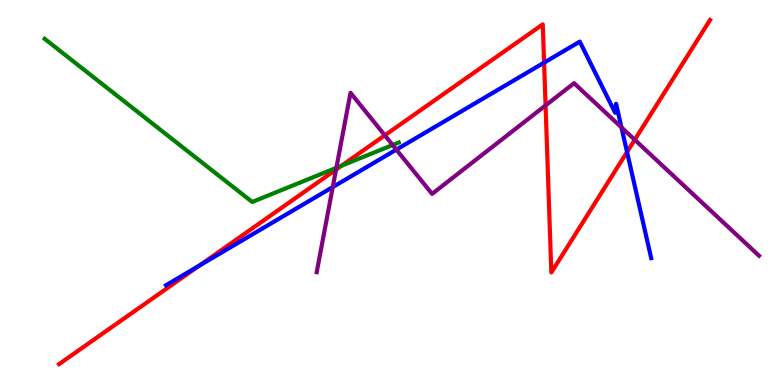[{'lines': ['blue', 'red'], 'intersections': [{'x': 2.57, 'y': 3.1}, {'x': 7.02, 'y': 8.37}, {'x': 8.09, 'y': 6.05}]}, {'lines': ['green', 'red'], 'intersections': [{'x': 4.41, 'y': 5.69}]}, {'lines': ['purple', 'red'], 'intersections': [{'x': 4.34, 'y': 5.6}, {'x': 4.97, 'y': 6.49}, {'x': 7.04, 'y': 7.26}, {'x': 8.19, 'y': 6.37}]}, {'lines': ['blue', 'green'], 'intersections': []}, {'lines': ['blue', 'purple'], 'intersections': [{'x': 4.29, 'y': 5.14}, {'x': 5.11, 'y': 6.11}, {'x': 8.02, 'y': 6.69}]}, {'lines': ['green', 'purple'], 'intersections': [{'x': 4.34, 'y': 5.64}, {'x': 5.07, 'y': 6.23}]}]